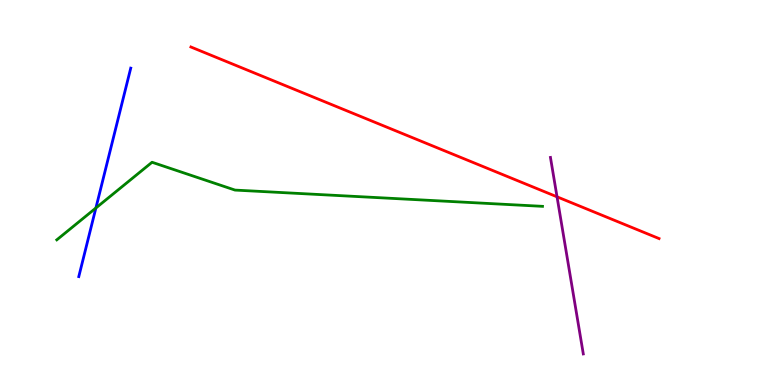[{'lines': ['blue', 'red'], 'intersections': []}, {'lines': ['green', 'red'], 'intersections': []}, {'lines': ['purple', 'red'], 'intersections': [{'x': 7.19, 'y': 4.89}]}, {'lines': ['blue', 'green'], 'intersections': [{'x': 1.24, 'y': 4.6}]}, {'lines': ['blue', 'purple'], 'intersections': []}, {'lines': ['green', 'purple'], 'intersections': []}]